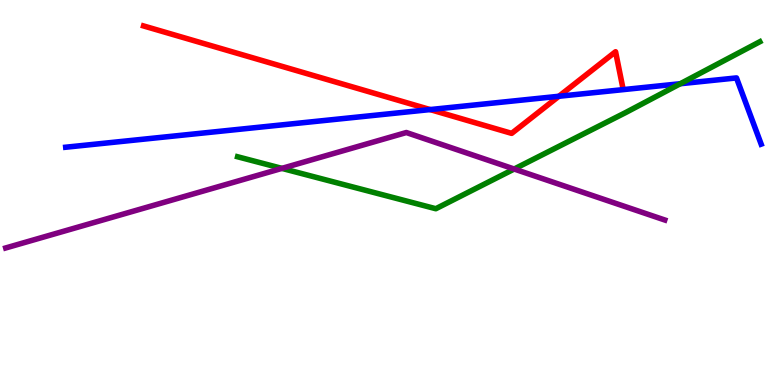[{'lines': ['blue', 'red'], 'intersections': [{'x': 5.55, 'y': 7.15}, {'x': 7.21, 'y': 7.5}]}, {'lines': ['green', 'red'], 'intersections': []}, {'lines': ['purple', 'red'], 'intersections': []}, {'lines': ['blue', 'green'], 'intersections': [{'x': 8.78, 'y': 7.83}]}, {'lines': ['blue', 'purple'], 'intersections': []}, {'lines': ['green', 'purple'], 'intersections': [{'x': 3.64, 'y': 5.63}, {'x': 6.63, 'y': 5.61}]}]